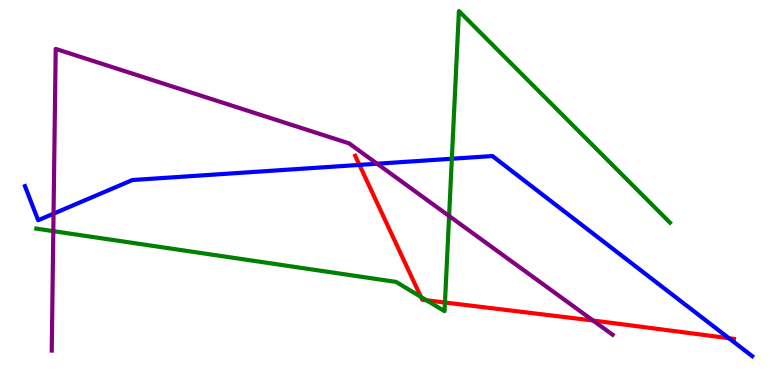[{'lines': ['blue', 'red'], 'intersections': [{'x': 4.64, 'y': 5.72}, {'x': 9.41, 'y': 1.22}]}, {'lines': ['green', 'red'], 'intersections': [{'x': 5.43, 'y': 2.29}, {'x': 5.5, 'y': 2.2}, {'x': 5.74, 'y': 2.14}]}, {'lines': ['purple', 'red'], 'intersections': [{'x': 7.65, 'y': 1.67}]}, {'lines': ['blue', 'green'], 'intersections': [{'x': 5.83, 'y': 5.88}]}, {'lines': ['blue', 'purple'], 'intersections': [{'x': 0.691, 'y': 4.45}, {'x': 4.87, 'y': 5.75}]}, {'lines': ['green', 'purple'], 'intersections': [{'x': 0.688, 'y': 4.0}, {'x': 5.79, 'y': 4.39}]}]